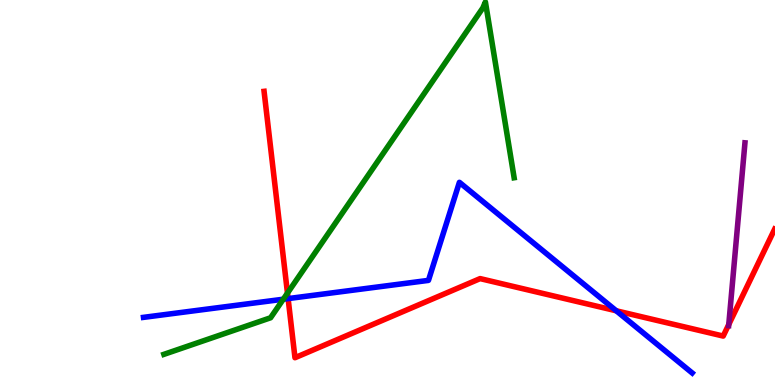[{'lines': ['blue', 'red'], 'intersections': [{'x': 3.72, 'y': 2.24}, {'x': 7.95, 'y': 1.93}]}, {'lines': ['green', 'red'], 'intersections': [{'x': 3.71, 'y': 2.39}]}, {'lines': ['purple', 'red'], 'intersections': [{'x': 9.4, 'y': 1.57}]}, {'lines': ['blue', 'green'], 'intersections': [{'x': 3.66, 'y': 2.23}]}, {'lines': ['blue', 'purple'], 'intersections': []}, {'lines': ['green', 'purple'], 'intersections': []}]